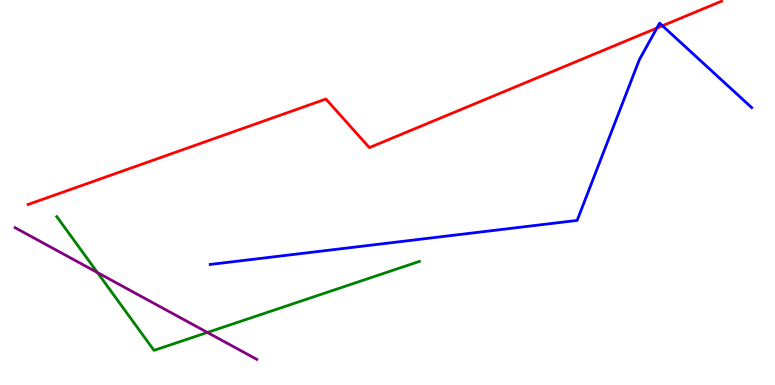[{'lines': ['blue', 'red'], 'intersections': [{'x': 8.48, 'y': 9.27}, {'x': 8.55, 'y': 9.33}]}, {'lines': ['green', 'red'], 'intersections': []}, {'lines': ['purple', 'red'], 'intersections': []}, {'lines': ['blue', 'green'], 'intersections': []}, {'lines': ['blue', 'purple'], 'intersections': []}, {'lines': ['green', 'purple'], 'intersections': [{'x': 1.26, 'y': 2.92}, {'x': 2.68, 'y': 1.36}]}]